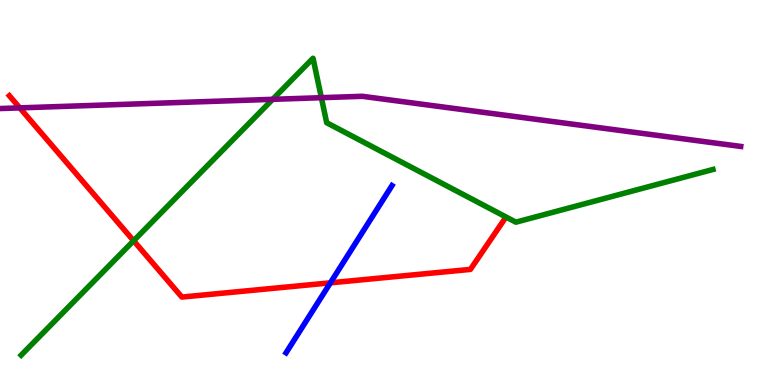[{'lines': ['blue', 'red'], 'intersections': [{'x': 4.26, 'y': 2.65}]}, {'lines': ['green', 'red'], 'intersections': [{'x': 1.72, 'y': 3.75}]}, {'lines': ['purple', 'red'], 'intersections': [{'x': 0.255, 'y': 7.2}]}, {'lines': ['blue', 'green'], 'intersections': []}, {'lines': ['blue', 'purple'], 'intersections': []}, {'lines': ['green', 'purple'], 'intersections': [{'x': 3.52, 'y': 7.42}, {'x': 4.15, 'y': 7.46}]}]